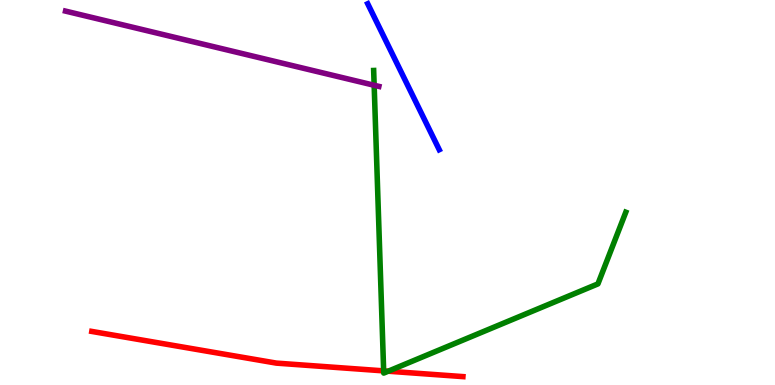[{'lines': ['blue', 'red'], 'intersections': []}, {'lines': ['green', 'red'], 'intersections': [{'x': 4.95, 'y': 0.367}, {'x': 5.01, 'y': 0.358}]}, {'lines': ['purple', 'red'], 'intersections': []}, {'lines': ['blue', 'green'], 'intersections': []}, {'lines': ['blue', 'purple'], 'intersections': []}, {'lines': ['green', 'purple'], 'intersections': [{'x': 4.83, 'y': 7.79}]}]